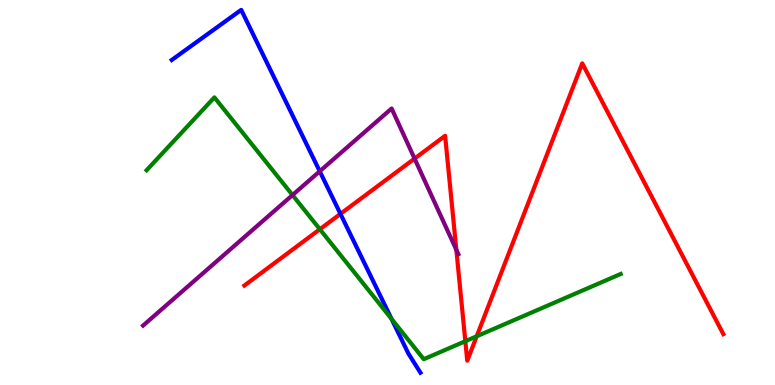[{'lines': ['blue', 'red'], 'intersections': [{'x': 4.39, 'y': 4.44}]}, {'lines': ['green', 'red'], 'intersections': [{'x': 4.13, 'y': 4.05}, {'x': 6.0, 'y': 1.14}, {'x': 6.15, 'y': 1.27}]}, {'lines': ['purple', 'red'], 'intersections': [{'x': 5.35, 'y': 5.88}, {'x': 5.89, 'y': 3.51}]}, {'lines': ['blue', 'green'], 'intersections': [{'x': 5.05, 'y': 1.72}]}, {'lines': ['blue', 'purple'], 'intersections': [{'x': 4.13, 'y': 5.55}]}, {'lines': ['green', 'purple'], 'intersections': [{'x': 3.77, 'y': 4.93}]}]